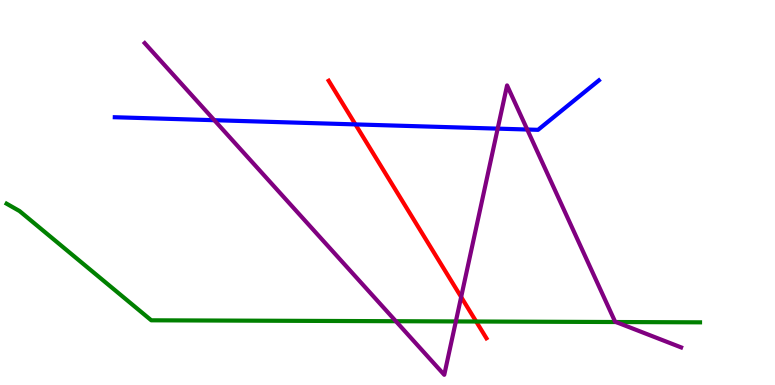[{'lines': ['blue', 'red'], 'intersections': [{'x': 4.59, 'y': 6.77}]}, {'lines': ['green', 'red'], 'intersections': [{'x': 6.14, 'y': 1.65}]}, {'lines': ['purple', 'red'], 'intersections': [{'x': 5.95, 'y': 2.29}]}, {'lines': ['blue', 'green'], 'intersections': []}, {'lines': ['blue', 'purple'], 'intersections': [{'x': 2.77, 'y': 6.88}, {'x': 6.42, 'y': 6.66}, {'x': 6.8, 'y': 6.64}]}, {'lines': ['green', 'purple'], 'intersections': [{'x': 5.11, 'y': 1.66}, {'x': 5.88, 'y': 1.65}, {'x': 7.95, 'y': 1.64}]}]